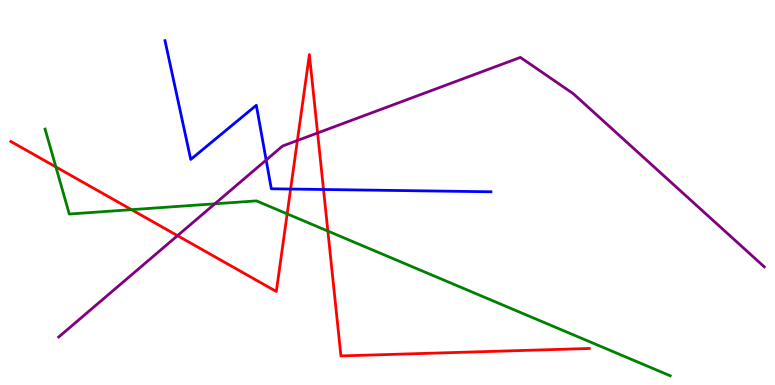[{'lines': ['blue', 'red'], 'intersections': [{'x': 3.75, 'y': 5.09}, {'x': 4.17, 'y': 5.08}]}, {'lines': ['green', 'red'], 'intersections': [{'x': 0.721, 'y': 5.66}, {'x': 1.7, 'y': 4.55}, {'x': 3.71, 'y': 4.45}, {'x': 4.23, 'y': 4.0}]}, {'lines': ['purple', 'red'], 'intersections': [{'x': 2.29, 'y': 3.88}, {'x': 3.84, 'y': 6.35}, {'x': 4.1, 'y': 6.55}]}, {'lines': ['blue', 'green'], 'intersections': []}, {'lines': ['blue', 'purple'], 'intersections': [{'x': 3.43, 'y': 5.84}]}, {'lines': ['green', 'purple'], 'intersections': [{'x': 2.77, 'y': 4.71}]}]